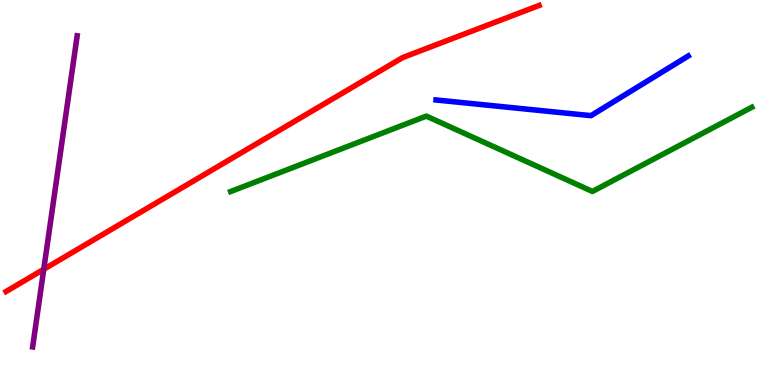[{'lines': ['blue', 'red'], 'intersections': []}, {'lines': ['green', 'red'], 'intersections': []}, {'lines': ['purple', 'red'], 'intersections': [{'x': 0.565, 'y': 3.01}]}, {'lines': ['blue', 'green'], 'intersections': []}, {'lines': ['blue', 'purple'], 'intersections': []}, {'lines': ['green', 'purple'], 'intersections': []}]